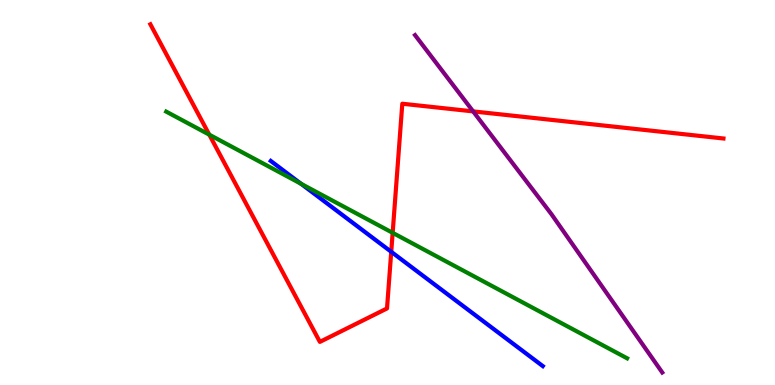[{'lines': ['blue', 'red'], 'intersections': [{'x': 5.05, 'y': 3.46}]}, {'lines': ['green', 'red'], 'intersections': [{'x': 2.7, 'y': 6.5}, {'x': 5.07, 'y': 3.95}]}, {'lines': ['purple', 'red'], 'intersections': [{'x': 6.11, 'y': 7.11}]}, {'lines': ['blue', 'green'], 'intersections': [{'x': 3.88, 'y': 5.23}]}, {'lines': ['blue', 'purple'], 'intersections': []}, {'lines': ['green', 'purple'], 'intersections': []}]